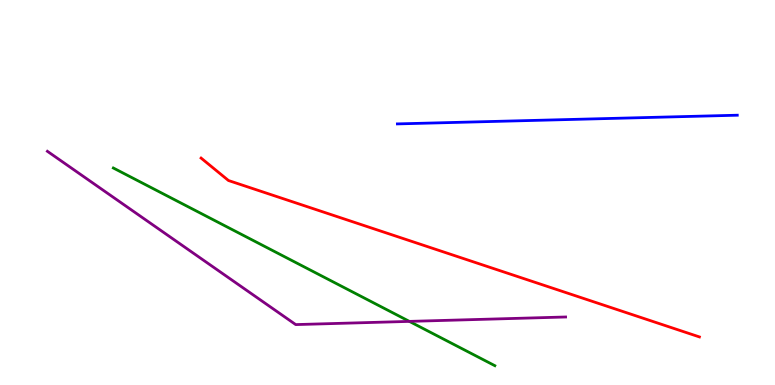[{'lines': ['blue', 'red'], 'intersections': []}, {'lines': ['green', 'red'], 'intersections': []}, {'lines': ['purple', 'red'], 'intersections': []}, {'lines': ['blue', 'green'], 'intersections': []}, {'lines': ['blue', 'purple'], 'intersections': []}, {'lines': ['green', 'purple'], 'intersections': [{'x': 5.28, 'y': 1.65}]}]